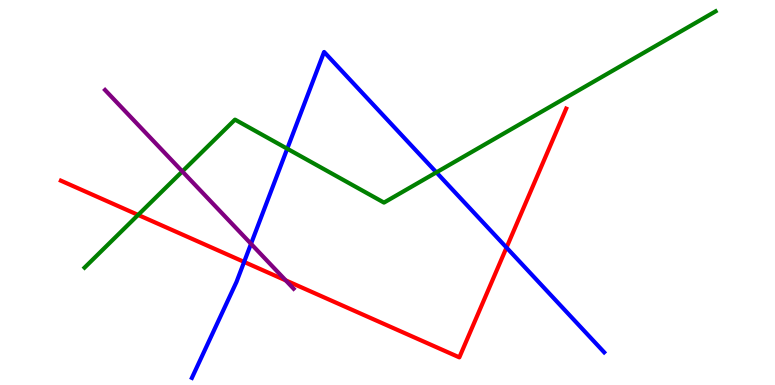[{'lines': ['blue', 'red'], 'intersections': [{'x': 3.15, 'y': 3.2}, {'x': 6.54, 'y': 3.57}]}, {'lines': ['green', 'red'], 'intersections': [{'x': 1.78, 'y': 4.42}]}, {'lines': ['purple', 'red'], 'intersections': [{'x': 3.69, 'y': 2.72}]}, {'lines': ['blue', 'green'], 'intersections': [{'x': 3.71, 'y': 6.14}, {'x': 5.63, 'y': 5.52}]}, {'lines': ['blue', 'purple'], 'intersections': [{'x': 3.24, 'y': 3.67}]}, {'lines': ['green', 'purple'], 'intersections': [{'x': 2.35, 'y': 5.55}]}]